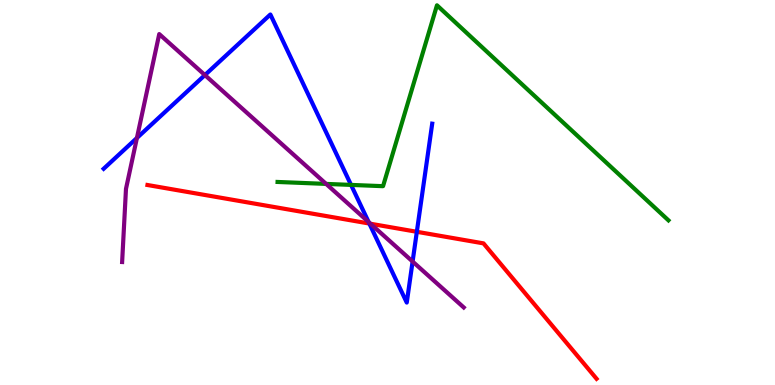[{'lines': ['blue', 'red'], 'intersections': [{'x': 4.77, 'y': 4.19}, {'x': 5.38, 'y': 3.98}]}, {'lines': ['green', 'red'], 'intersections': []}, {'lines': ['purple', 'red'], 'intersections': [{'x': 4.78, 'y': 4.19}]}, {'lines': ['blue', 'green'], 'intersections': [{'x': 4.53, 'y': 5.2}]}, {'lines': ['blue', 'purple'], 'intersections': [{'x': 1.77, 'y': 6.42}, {'x': 2.64, 'y': 8.05}, {'x': 4.76, 'y': 4.23}, {'x': 5.32, 'y': 3.21}]}, {'lines': ['green', 'purple'], 'intersections': [{'x': 4.21, 'y': 5.22}]}]